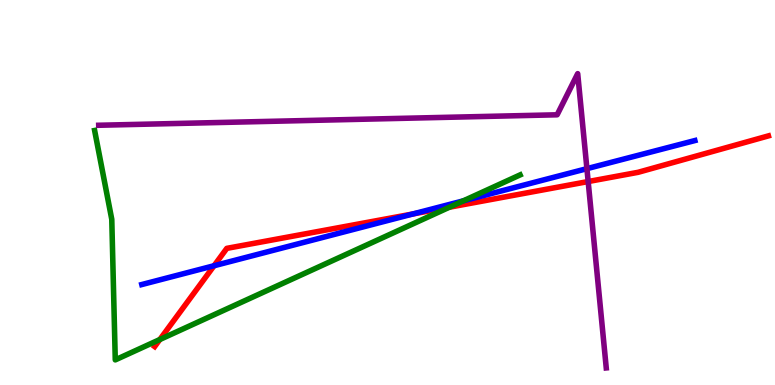[{'lines': ['blue', 'red'], 'intersections': [{'x': 2.76, 'y': 3.1}, {'x': 5.33, 'y': 4.44}]}, {'lines': ['green', 'red'], 'intersections': [{'x': 2.06, 'y': 1.18}, {'x': 5.8, 'y': 4.62}]}, {'lines': ['purple', 'red'], 'intersections': [{'x': 7.59, 'y': 5.28}]}, {'lines': ['blue', 'green'], 'intersections': [{'x': 5.98, 'y': 4.78}]}, {'lines': ['blue', 'purple'], 'intersections': [{'x': 7.57, 'y': 5.62}]}, {'lines': ['green', 'purple'], 'intersections': []}]